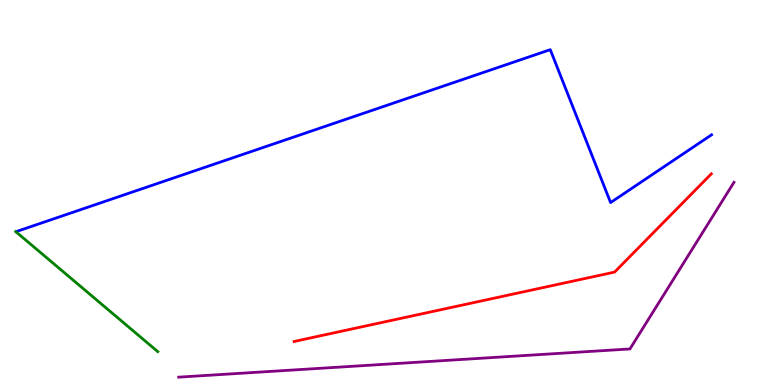[{'lines': ['blue', 'red'], 'intersections': []}, {'lines': ['green', 'red'], 'intersections': []}, {'lines': ['purple', 'red'], 'intersections': []}, {'lines': ['blue', 'green'], 'intersections': []}, {'lines': ['blue', 'purple'], 'intersections': []}, {'lines': ['green', 'purple'], 'intersections': []}]